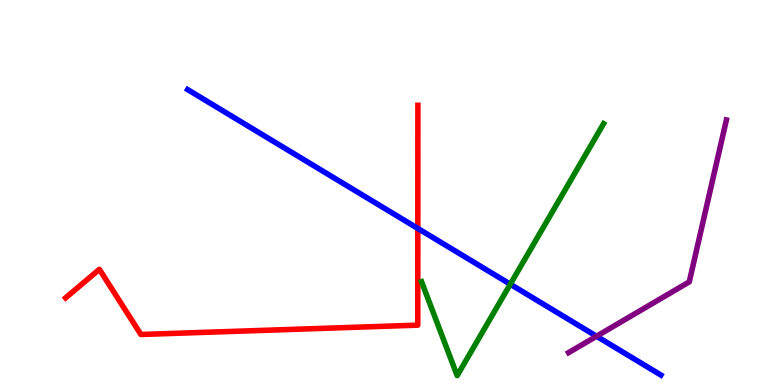[{'lines': ['blue', 'red'], 'intersections': [{'x': 5.39, 'y': 4.07}]}, {'lines': ['green', 'red'], 'intersections': []}, {'lines': ['purple', 'red'], 'intersections': []}, {'lines': ['blue', 'green'], 'intersections': [{'x': 6.58, 'y': 2.62}]}, {'lines': ['blue', 'purple'], 'intersections': [{'x': 7.7, 'y': 1.27}]}, {'lines': ['green', 'purple'], 'intersections': []}]